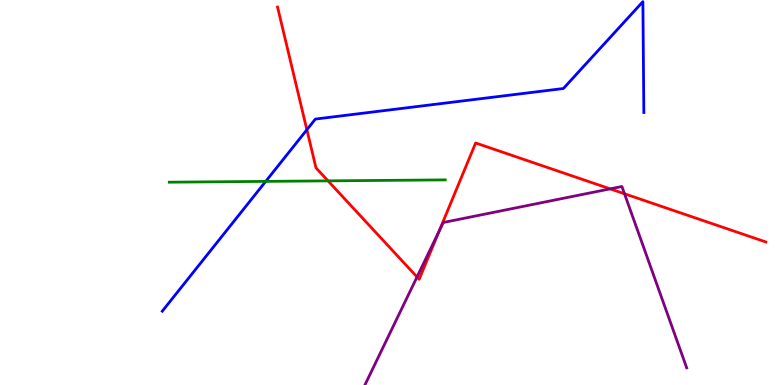[{'lines': ['blue', 'red'], 'intersections': [{'x': 3.96, 'y': 6.63}]}, {'lines': ['green', 'red'], 'intersections': [{'x': 4.23, 'y': 5.3}]}, {'lines': ['purple', 'red'], 'intersections': [{'x': 5.38, 'y': 2.81}, {'x': 5.67, 'y': 3.99}, {'x': 7.87, 'y': 5.09}, {'x': 8.06, 'y': 4.97}]}, {'lines': ['blue', 'green'], 'intersections': [{'x': 3.43, 'y': 5.29}]}, {'lines': ['blue', 'purple'], 'intersections': []}, {'lines': ['green', 'purple'], 'intersections': []}]